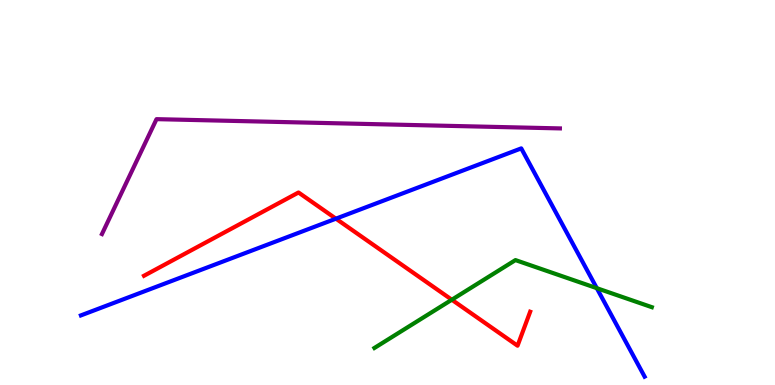[{'lines': ['blue', 'red'], 'intersections': [{'x': 4.33, 'y': 4.32}]}, {'lines': ['green', 'red'], 'intersections': [{'x': 5.83, 'y': 2.21}]}, {'lines': ['purple', 'red'], 'intersections': []}, {'lines': ['blue', 'green'], 'intersections': [{'x': 7.7, 'y': 2.51}]}, {'lines': ['blue', 'purple'], 'intersections': []}, {'lines': ['green', 'purple'], 'intersections': []}]